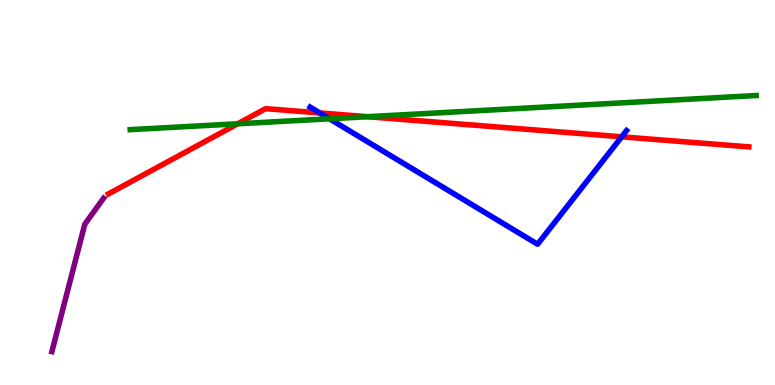[{'lines': ['blue', 'red'], 'intersections': [{'x': 4.13, 'y': 7.07}, {'x': 8.02, 'y': 6.45}]}, {'lines': ['green', 'red'], 'intersections': [{'x': 3.07, 'y': 6.78}, {'x': 4.74, 'y': 6.97}]}, {'lines': ['purple', 'red'], 'intersections': []}, {'lines': ['blue', 'green'], 'intersections': [{'x': 4.25, 'y': 6.91}]}, {'lines': ['blue', 'purple'], 'intersections': []}, {'lines': ['green', 'purple'], 'intersections': []}]